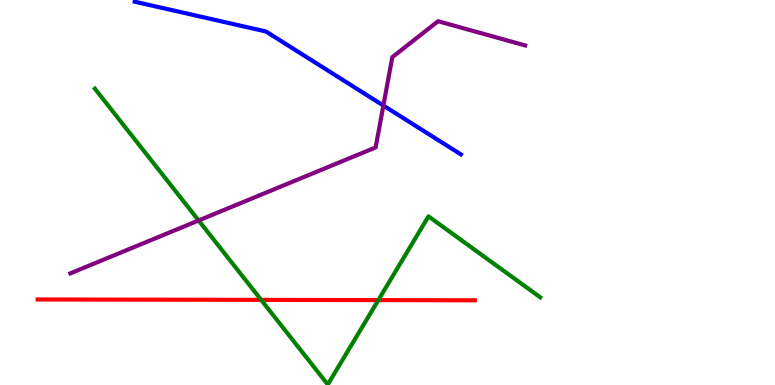[{'lines': ['blue', 'red'], 'intersections': []}, {'lines': ['green', 'red'], 'intersections': [{'x': 3.37, 'y': 2.21}, {'x': 4.88, 'y': 2.21}]}, {'lines': ['purple', 'red'], 'intersections': []}, {'lines': ['blue', 'green'], 'intersections': []}, {'lines': ['blue', 'purple'], 'intersections': [{'x': 4.95, 'y': 7.26}]}, {'lines': ['green', 'purple'], 'intersections': [{'x': 2.56, 'y': 4.27}]}]